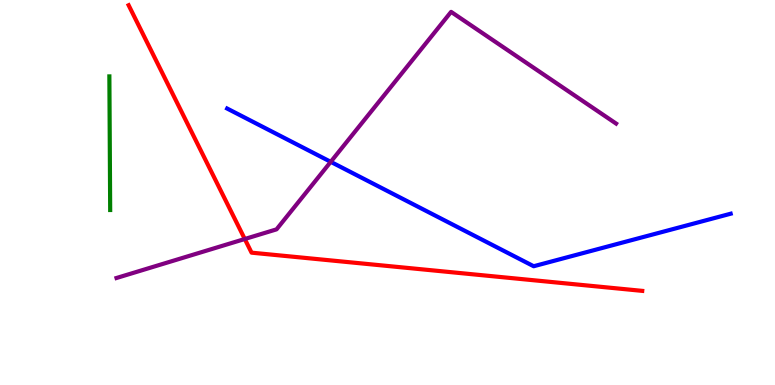[{'lines': ['blue', 'red'], 'intersections': []}, {'lines': ['green', 'red'], 'intersections': []}, {'lines': ['purple', 'red'], 'intersections': [{'x': 3.16, 'y': 3.79}]}, {'lines': ['blue', 'green'], 'intersections': []}, {'lines': ['blue', 'purple'], 'intersections': [{'x': 4.27, 'y': 5.8}]}, {'lines': ['green', 'purple'], 'intersections': []}]